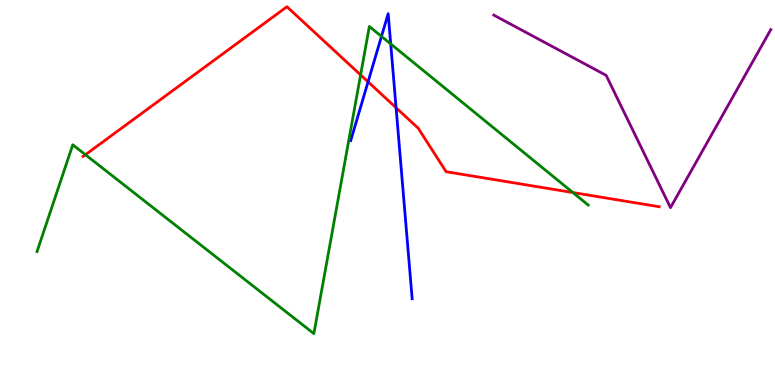[{'lines': ['blue', 'red'], 'intersections': [{'x': 4.75, 'y': 7.87}, {'x': 5.11, 'y': 7.2}]}, {'lines': ['green', 'red'], 'intersections': [{'x': 1.1, 'y': 5.98}, {'x': 4.65, 'y': 8.05}, {'x': 7.39, 'y': 5.0}]}, {'lines': ['purple', 'red'], 'intersections': []}, {'lines': ['blue', 'green'], 'intersections': [{'x': 4.92, 'y': 9.06}, {'x': 5.04, 'y': 8.86}]}, {'lines': ['blue', 'purple'], 'intersections': []}, {'lines': ['green', 'purple'], 'intersections': []}]